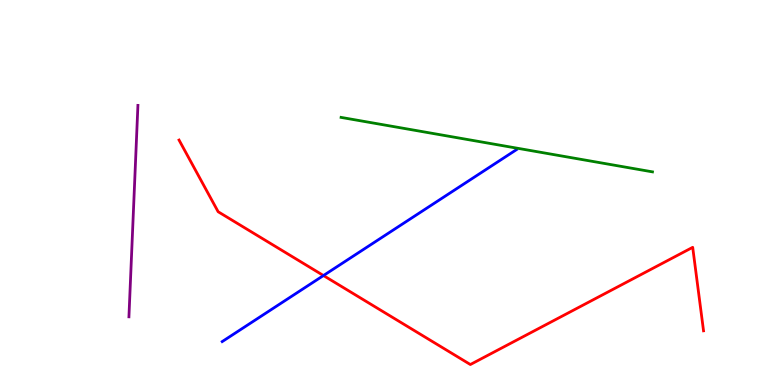[{'lines': ['blue', 'red'], 'intersections': [{'x': 4.17, 'y': 2.84}]}, {'lines': ['green', 'red'], 'intersections': []}, {'lines': ['purple', 'red'], 'intersections': []}, {'lines': ['blue', 'green'], 'intersections': []}, {'lines': ['blue', 'purple'], 'intersections': []}, {'lines': ['green', 'purple'], 'intersections': []}]